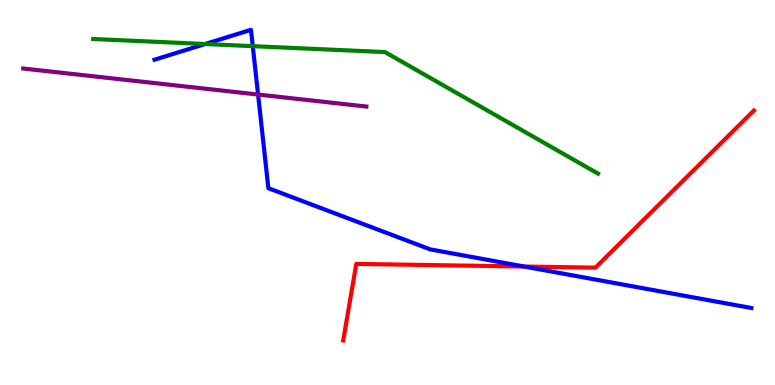[{'lines': ['blue', 'red'], 'intersections': [{'x': 6.76, 'y': 3.08}]}, {'lines': ['green', 'red'], 'intersections': []}, {'lines': ['purple', 'red'], 'intersections': []}, {'lines': ['blue', 'green'], 'intersections': [{'x': 2.65, 'y': 8.86}, {'x': 3.26, 'y': 8.8}]}, {'lines': ['blue', 'purple'], 'intersections': [{'x': 3.33, 'y': 7.54}]}, {'lines': ['green', 'purple'], 'intersections': []}]